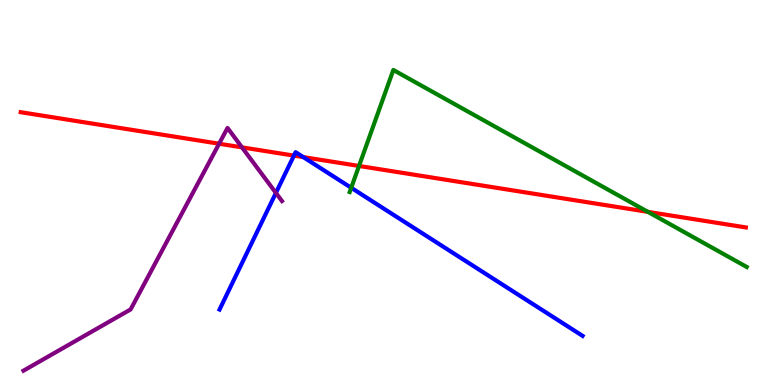[{'lines': ['blue', 'red'], 'intersections': [{'x': 3.79, 'y': 5.96}, {'x': 3.91, 'y': 5.92}]}, {'lines': ['green', 'red'], 'intersections': [{'x': 4.63, 'y': 5.69}, {'x': 8.36, 'y': 4.5}]}, {'lines': ['purple', 'red'], 'intersections': [{'x': 2.83, 'y': 6.27}, {'x': 3.12, 'y': 6.17}]}, {'lines': ['blue', 'green'], 'intersections': [{'x': 4.53, 'y': 5.12}]}, {'lines': ['blue', 'purple'], 'intersections': [{'x': 3.56, 'y': 4.99}]}, {'lines': ['green', 'purple'], 'intersections': []}]